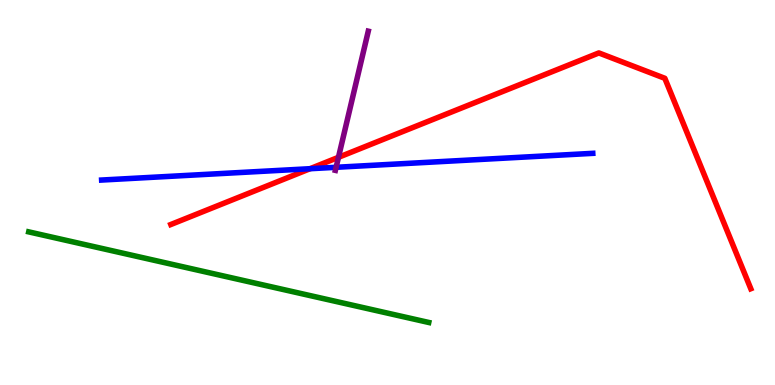[{'lines': ['blue', 'red'], 'intersections': [{'x': 4.0, 'y': 5.62}]}, {'lines': ['green', 'red'], 'intersections': []}, {'lines': ['purple', 'red'], 'intersections': [{'x': 4.37, 'y': 5.91}]}, {'lines': ['blue', 'green'], 'intersections': []}, {'lines': ['blue', 'purple'], 'intersections': [{'x': 4.34, 'y': 5.65}]}, {'lines': ['green', 'purple'], 'intersections': []}]